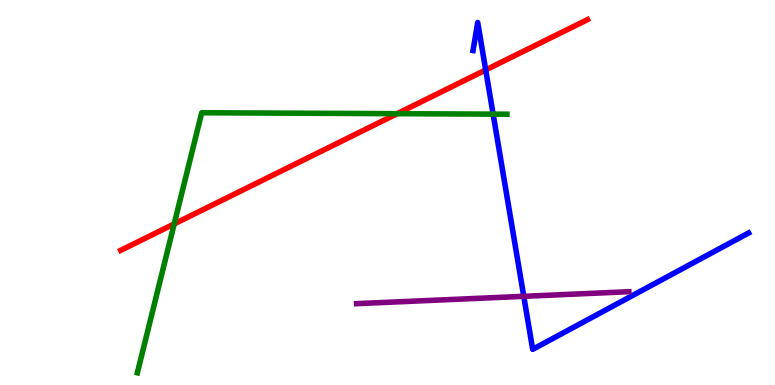[{'lines': ['blue', 'red'], 'intersections': [{'x': 6.27, 'y': 8.18}]}, {'lines': ['green', 'red'], 'intersections': [{'x': 2.25, 'y': 4.18}, {'x': 5.13, 'y': 7.05}]}, {'lines': ['purple', 'red'], 'intersections': []}, {'lines': ['blue', 'green'], 'intersections': [{'x': 6.36, 'y': 7.04}]}, {'lines': ['blue', 'purple'], 'intersections': [{'x': 6.76, 'y': 2.3}]}, {'lines': ['green', 'purple'], 'intersections': []}]